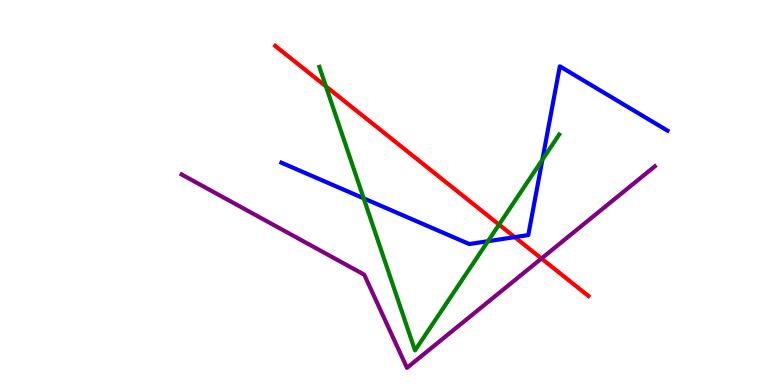[{'lines': ['blue', 'red'], 'intersections': [{'x': 6.64, 'y': 3.84}]}, {'lines': ['green', 'red'], 'intersections': [{'x': 4.21, 'y': 7.76}, {'x': 6.44, 'y': 4.17}]}, {'lines': ['purple', 'red'], 'intersections': [{'x': 6.99, 'y': 3.29}]}, {'lines': ['blue', 'green'], 'intersections': [{'x': 4.69, 'y': 4.85}, {'x': 6.3, 'y': 3.73}, {'x': 7.0, 'y': 5.85}]}, {'lines': ['blue', 'purple'], 'intersections': []}, {'lines': ['green', 'purple'], 'intersections': []}]